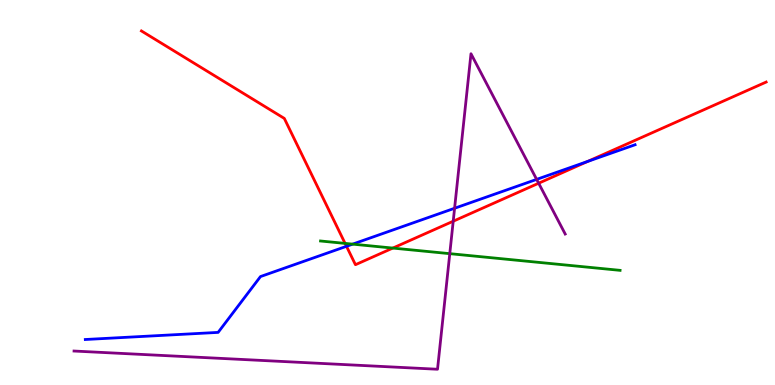[{'lines': ['blue', 'red'], 'intersections': [{'x': 4.47, 'y': 3.6}, {'x': 7.58, 'y': 5.81}]}, {'lines': ['green', 'red'], 'intersections': [{'x': 4.45, 'y': 3.68}, {'x': 5.07, 'y': 3.56}]}, {'lines': ['purple', 'red'], 'intersections': [{'x': 5.85, 'y': 4.25}, {'x': 6.95, 'y': 5.24}]}, {'lines': ['blue', 'green'], 'intersections': [{'x': 4.55, 'y': 3.66}]}, {'lines': ['blue', 'purple'], 'intersections': [{'x': 5.87, 'y': 4.59}, {'x': 6.92, 'y': 5.34}]}, {'lines': ['green', 'purple'], 'intersections': [{'x': 5.8, 'y': 3.41}]}]